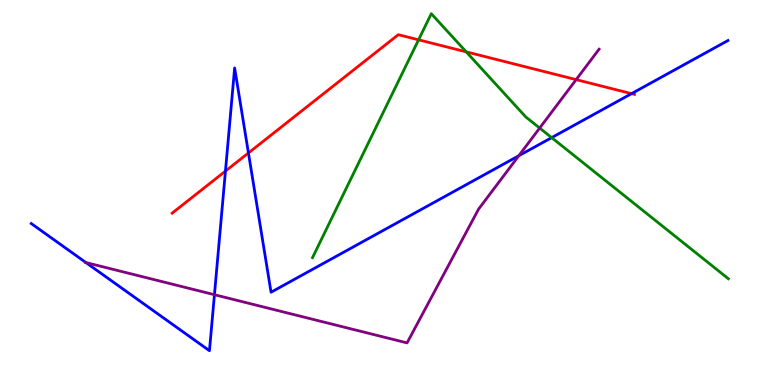[{'lines': ['blue', 'red'], 'intersections': [{'x': 2.91, 'y': 5.56}, {'x': 3.21, 'y': 6.03}, {'x': 8.15, 'y': 7.57}]}, {'lines': ['green', 'red'], 'intersections': [{'x': 5.4, 'y': 8.97}, {'x': 6.02, 'y': 8.65}]}, {'lines': ['purple', 'red'], 'intersections': [{'x': 7.43, 'y': 7.93}]}, {'lines': ['blue', 'green'], 'intersections': [{'x': 7.12, 'y': 6.43}]}, {'lines': ['blue', 'purple'], 'intersections': [{'x': 1.11, 'y': 3.18}, {'x': 2.77, 'y': 2.35}, {'x': 6.69, 'y': 5.96}]}, {'lines': ['green', 'purple'], 'intersections': [{'x': 6.96, 'y': 6.67}]}]